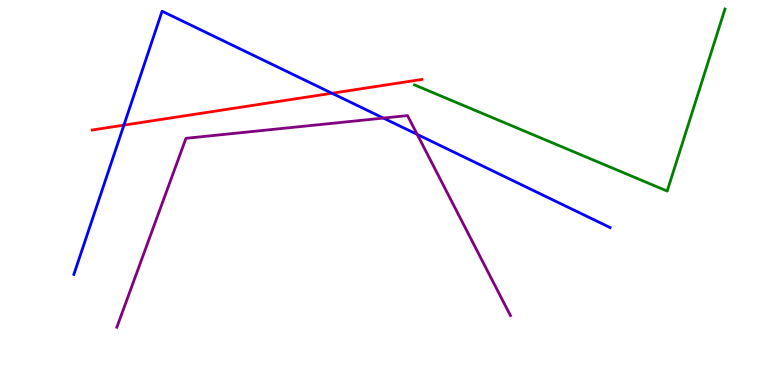[{'lines': ['blue', 'red'], 'intersections': [{'x': 1.6, 'y': 6.75}, {'x': 4.28, 'y': 7.58}]}, {'lines': ['green', 'red'], 'intersections': []}, {'lines': ['purple', 'red'], 'intersections': []}, {'lines': ['blue', 'green'], 'intersections': []}, {'lines': ['blue', 'purple'], 'intersections': [{'x': 4.95, 'y': 6.93}, {'x': 5.38, 'y': 6.51}]}, {'lines': ['green', 'purple'], 'intersections': []}]